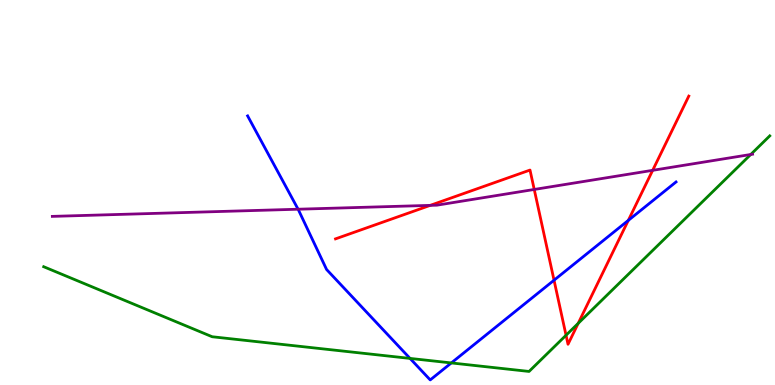[{'lines': ['blue', 'red'], 'intersections': [{'x': 7.15, 'y': 2.72}, {'x': 8.11, 'y': 4.28}]}, {'lines': ['green', 'red'], 'intersections': [{'x': 7.3, 'y': 1.29}, {'x': 7.46, 'y': 1.6}]}, {'lines': ['purple', 'red'], 'intersections': [{'x': 5.55, 'y': 4.67}, {'x': 6.89, 'y': 5.08}, {'x': 8.42, 'y': 5.58}]}, {'lines': ['blue', 'green'], 'intersections': [{'x': 5.29, 'y': 0.691}, {'x': 5.82, 'y': 0.573}]}, {'lines': ['blue', 'purple'], 'intersections': [{'x': 3.85, 'y': 4.57}]}, {'lines': ['green', 'purple'], 'intersections': [{'x': 9.69, 'y': 5.99}]}]